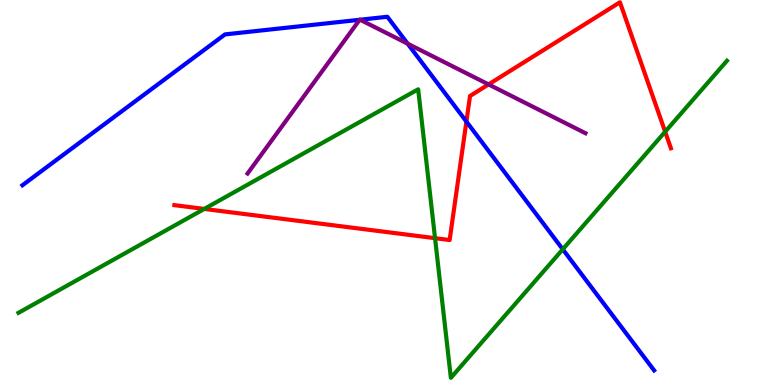[{'lines': ['blue', 'red'], 'intersections': [{'x': 6.02, 'y': 6.84}]}, {'lines': ['green', 'red'], 'intersections': [{'x': 2.64, 'y': 4.57}, {'x': 5.61, 'y': 3.81}, {'x': 8.58, 'y': 6.58}]}, {'lines': ['purple', 'red'], 'intersections': [{'x': 6.3, 'y': 7.81}]}, {'lines': ['blue', 'green'], 'intersections': [{'x': 7.26, 'y': 3.52}]}, {'lines': ['blue', 'purple'], 'intersections': [{'x': 4.64, 'y': 9.49}, {'x': 4.65, 'y': 9.49}, {'x': 5.26, 'y': 8.87}]}, {'lines': ['green', 'purple'], 'intersections': []}]